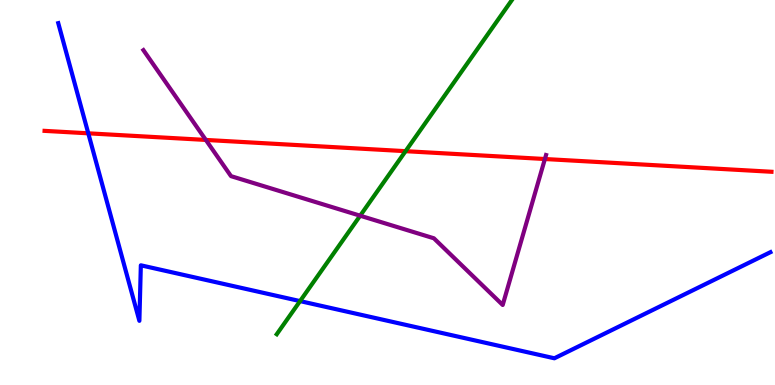[{'lines': ['blue', 'red'], 'intersections': [{'x': 1.14, 'y': 6.54}]}, {'lines': ['green', 'red'], 'intersections': [{'x': 5.23, 'y': 6.07}]}, {'lines': ['purple', 'red'], 'intersections': [{'x': 2.66, 'y': 6.37}, {'x': 7.03, 'y': 5.87}]}, {'lines': ['blue', 'green'], 'intersections': [{'x': 3.87, 'y': 2.18}]}, {'lines': ['blue', 'purple'], 'intersections': []}, {'lines': ['green', 'purple'], 'intersections': [{'x': 4.65, 'y': 4.4}]}]